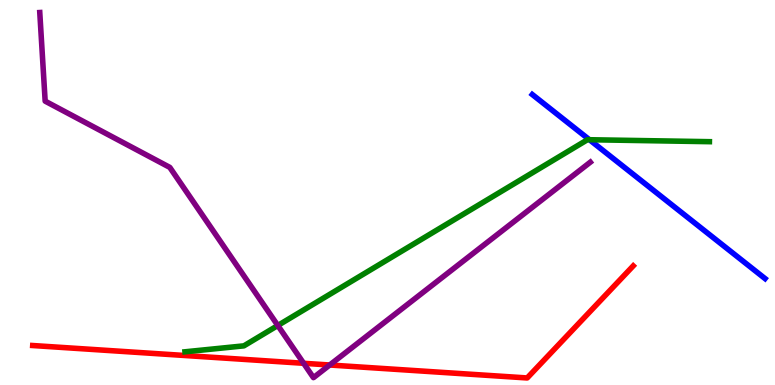[{'lines': ['blue', 'red'], 'intersections': []}, {'lines': ['green', 'red'], 'intersections': []}, {'lines': ['purple', 'red'], 'intersections': [{'x': 3.92, 'y': 0.564}, {'x': 4.25, 'y': 0.519}]}, {'lines': ['blue', 'green'], 'intersections': [{'x': 7.61, 'y': 6.37}]}, {'lines': ['blue', 'purple'], 'intersections': []}, {'lines': ['green', 'purple'], 'intersections': [{'x': 3.58, 'y': 1.55}]}]